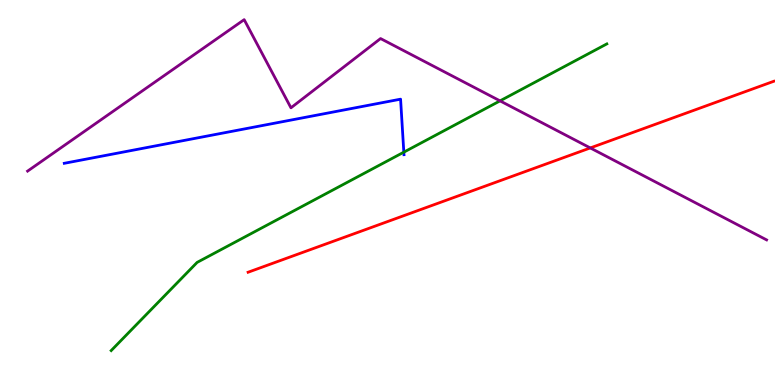[{'lines': ['blue', 'red'], 'intersections': []}, {'lines': ['green', 'red'], 'intersections': []}, {'lines': ['purple', 'red'], 'intersections': [{'x': 7.62, 'y': 6.16}]}, {'lines': ['blue', 'green'], 'intersections': [{'x': 5.21, 'y': 6.05}]}, {'lines': ['blue', 'purple'], 'intersections': []}, {'lines': ['green', 'purple'], 'intersections': [{'x': 6.45, 'y': 7.38}]}]